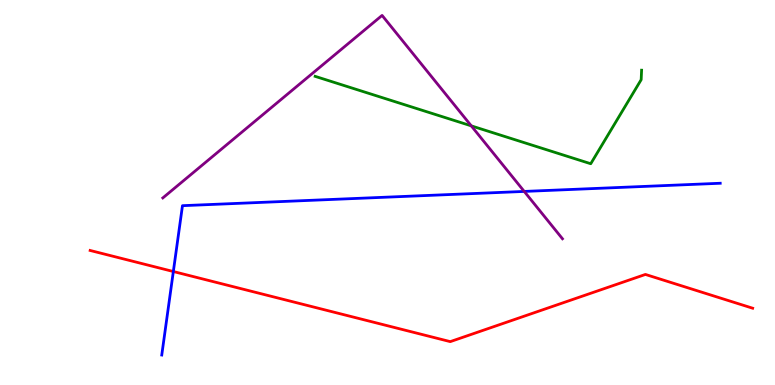[{'lines': ['blue', 'red'], 'intersections': [{'x': 2.24, 'y': 2.95}]}, {'lines': ['green', 'red'], 'intersections': []}, {'lines': ['purple', 'red'], 'intersections': []}, {'lines': ['blue', 'green'], 'intersections': []}, {'lines': ['blue', 'purple'], 'intersections': [{'x': 6.76, 'y': 5.03}]}, {'lines': ['green', 'purple'], 'intersections': [{'x': 6.08, 'y': 6.73}]}]